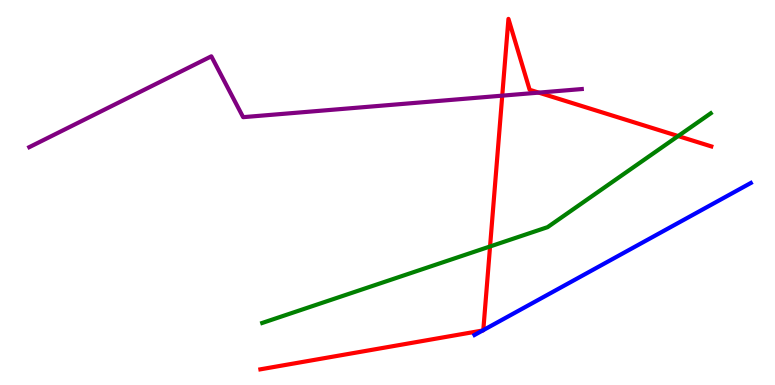[{'lines': ['blue', 'red'], 'intersections': [{'x': 6.23, 'y': 1.42}, {'x': 6.24, 'y': 1.43}]}, {'lines': ['green', 'red'], 'intersections': [{'x': 6.32, 'y': 3.6}, {'x': 8.75, 'y': 6.47}]}, {'lines': ['purple', 'red'], 'intersections': [{'x': 6.48, 'y': 7.52}, {'x': 6.95, 'y': 7.59}]}, {'lines': ['blue', 'green'], 'intersections': []}, {'lines': ['blue', 'purple'], 'intersections': []}, {'lines': ['green', 'purple'], 'intersections': []}]